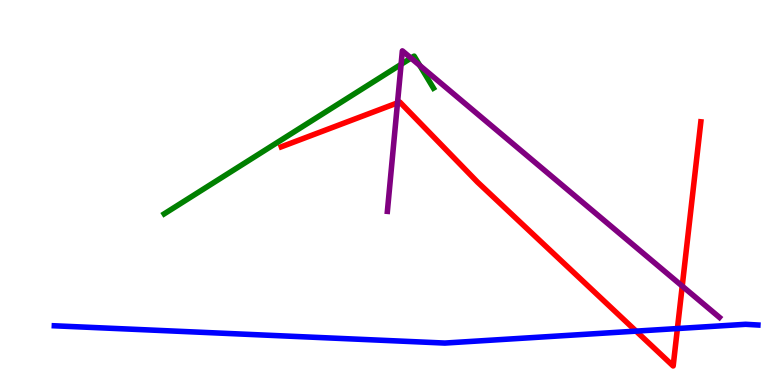[{'lines': ['blue', 'red'], 'intersections': [{'x': 8.21, 'y': 1.4}, {'x': 8.74, 'y': 1.47}]}, {'lines': ['green', 'red'], 'intersections': []}, {'lines': ['purple', 'red'], 'intersections': [{'x': 5.13, 'y': 7.33}, {'x': 8.8, 'y': 2.57}]}, {'lines': ['blue', 'green'], 'intersections': []}, {'lines': ['blue', 'purple'], 'intersections': []}, {'lines': ['green', 'purple'], 'intersections': [{'x': 5.18, 'y': 8.33}, {'x': 5.3, 'y': 8.49}, {'x': 5.42, 'y': 8.3}]}]